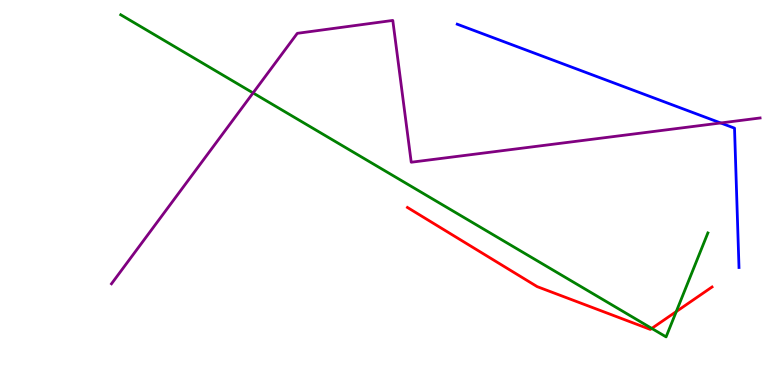[{'lines': ['blue', 'red'], 'intersections': []}, {'lines': ['green', 'red'], 'intersections': [{'x': 8.41, 'y': 1.47}, {'x': 8.73, 'y': 1.91}]}, {'lines': ['purple', 'red'], 'intersections': []}, {'lines': ['blue', 'green'], 'intersections': []}, {'lines': ['blue', 'purple'], 'intersections': [{'x': 9.3, 'y': 6.81}]}, {'lines': ['green', 'purple'], 'intersections': [{'x': 3.27, 'y': 7.59}]}]